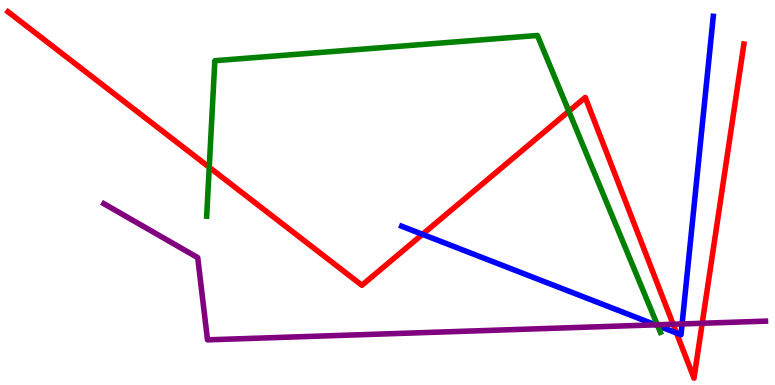[{'lines': ['blue', 'red'], 'intersections': [{'x': 5.45, 'y': 3.91}, {'x': 8.73, 'y': 1.35}]}, {'lines': ['green', 'red'], 'intersections': [{'x': 2.7, 'y': 5.65}, {'x': 7.34, 'y': 7.11}]}, {'lines': ['purple', 'red'], 'intersections': [{'x': 8.69, 'y': 1.58}, {'x': 9.06, 'y': 1.6}]}, {'lines': ['blue', 'green'], 'intersections': [{'x': 8.49, 'y': 1.54}]}, {'lines': ['blue', 'purple'], 'intersections': [{'x': 8.46, 'y': 1.56}, {'x': 8.8, 'y': 1.59}]}, {'lines': ['green', 'purple'], 'intersections': [{'x': 8.48, 'y': 1.56}]}]